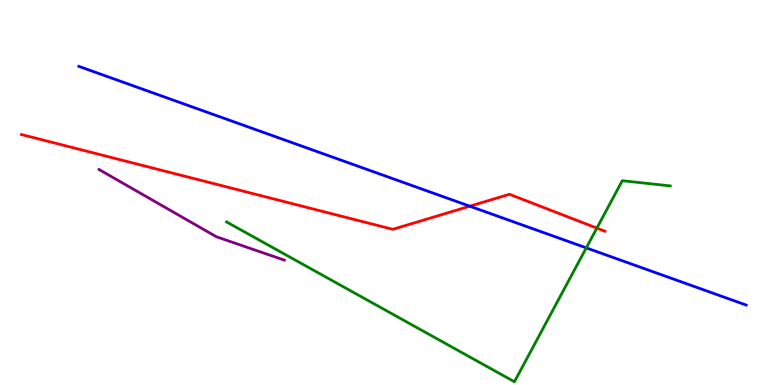[{'lines': ['blue', 'red'], 'intersections': [{'x': 6.06, 'y': 4.64}]}, {'lines': ['green', 'red'], 'intersections': [{'x': 7.7, 'y': 4.08}]}, {'lines': ['purple', 'red'], 'intersections': []}, {'lines': ['blue', 'green'], 'intersections': [{'x': 7.56, 'y': 3.56}]}, {'lines': ['blue', 'purple'], 'intersections': []}, {'lines': ['green', 'purple'], 'intersections': []}]